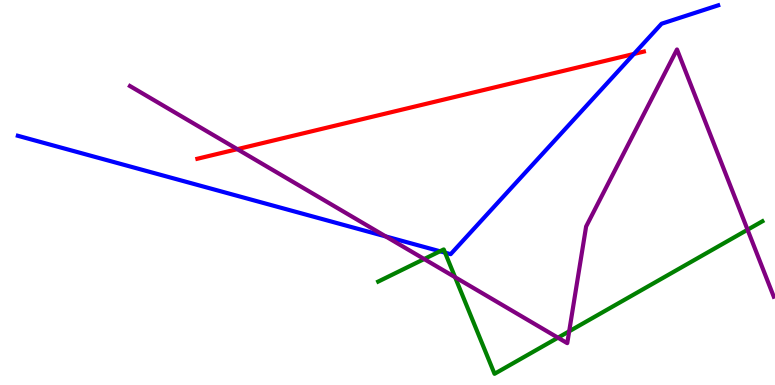[{'lines': ['blue', 'red'], 'intersections': [{'x': 8.18, 'y': 8.6}]}, {'lines': ['green', 'red'], 'intersections': []}, {'lines': ['purple', 'red'], 'intersections': [{'x': 3.06, 'y': 6.13}]}, {'lines': ['blue', 'green'], 'intersections': [{'x': 5.68, 'y': 3.47}, {'x': 5.74, 'y': 3.44}]}, {'lines': ['blue', 'purple'], 'intersections': [{'x': 4.98, 'y': 3.86}]}, {'lines': ['green', 'purple'], 'intersections': [{'x': 5.47, 'y': 3.27}, {'x': 5.87, 'y': 2.8}, {'x': 7.2, 'y': 1.23}, {'x': 7.34, 'y': 1.39}, {'x': 9.65, 'y': 4.03}]}]